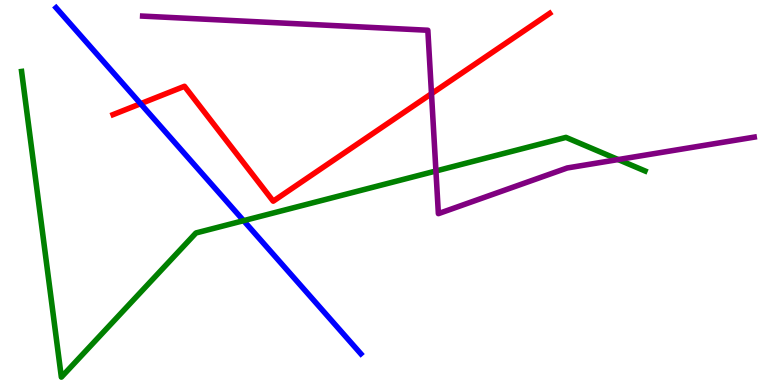[{'lines': ['blue', 'red'], 'intersections': [{'x': 1.81, 'y': 7.31}]}, {'lines': ['green', 'red'], 'intersections': []}, {'lines': ['purple', 'red'], 'intersections': [{'x': 5.57, 'y': 7.57}]}, {'lines': ['blue', 'green'], 'intersections': [{'x': 3.14, 'y': 4.27}]}, {'lines': ['blue', 'purple'], 'intersections': []}, {'lines': ['green', 'purple'], 'intersections': [{'x': 5.62, 'y': 5.56}, {'x': 7.98, 'y': 5.86}]}]